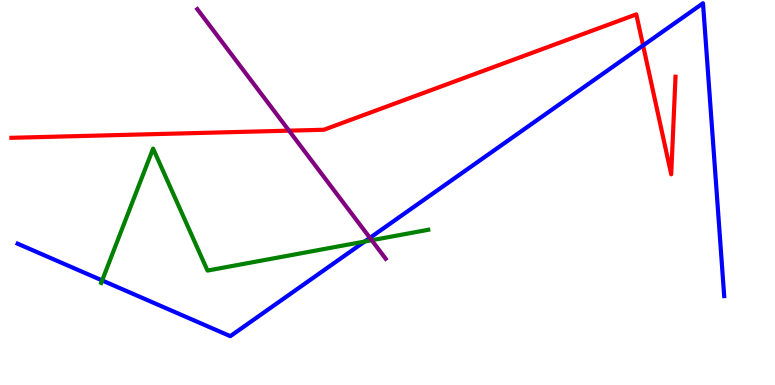[{'lines': ['blue', 'red'], 'intersections': [{'x': 8.3, 'y': 8.82}]}, {'lines': ['green', 'red'], 'intersections': []}, {'lines': ['purple', 'red'], 'intersections': [{'x': 3.73, 'y': 6.61}]}, {'lines': ['blue', 'green'], 'intersections': [{'x': 1.32, 'y': 2.72}, {'x': 4.71, 'y': 3.73}]}, {'lines': ['blue', 'purple'], 'intersections': [{'x': 4.77, 'y': 3.82}]}, {'lines': ['green', 'purple'], 'intersections': [{'x': 4.8, 'y': 3.76}]}]